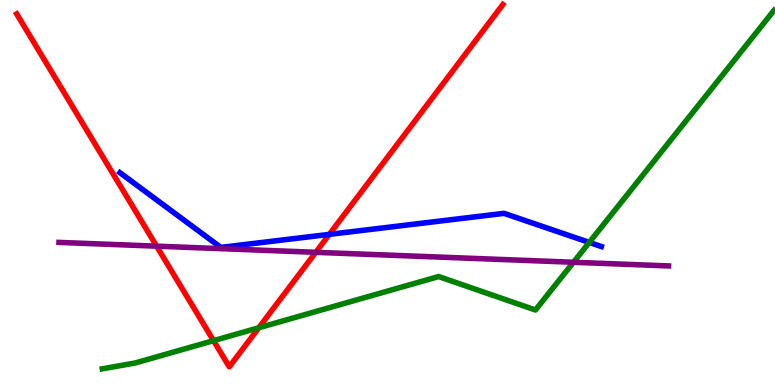[{'lines': ['blue', 'red'], 'intersections': [{'x': 4.25, 'y': 3.91}]}, {'lines': ['green', 'red'], 'intersections': [{'x': 2.76, 'y': 1.15}, {'x': 3.34, 'y': 1.49}]}, {'lines': ['purple', 'red'], 'intersections': [{'x': 2.02, 'y': 3.61}, {'x': 4.07, 'y': 3.45}]}, {'lines': ['blue', 'green'], 'intersections': [{'x': 7.6, 'y': 3.7}]}, {'lines': ['blue', 'purple'], 'intersections': []}, {'lines': ['green', 'purple'], 'intersections': [{'x': 7.4, 'y': 3.19}]}]